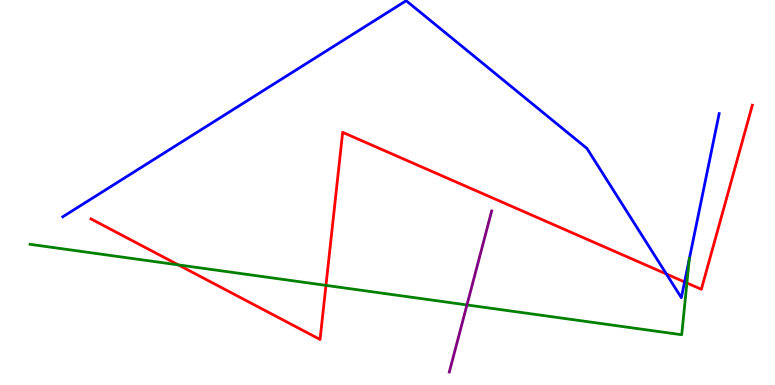[{'lines': ['blue', 'red'], 'intersections': [{'x': 8.6, 'y': 2.88}, {'x': 8.83, 'y': 2.68}]}, {'lines': ['green', 'red'], 'intersections': [{'x': 2.3, 'y': 3.12}, {'x': 4.21, 'y': 2.59}, {'x': 8.86, 'y': 2.65}]}, {'lines': ['purple', 'red'], 'intersections': []}, {'lines': ['blue', 'green'], 'intersections': [{'x': 8.89, 'y': 3.27}]}, {'lines': ['blue', 'purple'], 'intersections': []}, {'lines': ['green', 'purple'], 'intersections': [{'x': 6.03, 'y': 2.08}]}]